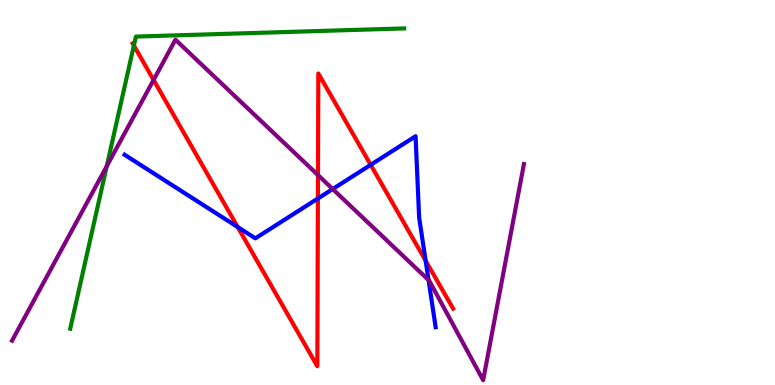[{'lines': ['blue', 'red'], 'intersections': [{'x': 3.07, 'y': 4.1}, {'x': 4.1, 'y': 4.84}, {'x': 4.78, 'y': 5.72}, {'x': 5.49, 'y': 3.23}]}, {'lines': ['green', 'red'], 'intersections': [{'x': 1.73, 'y': 8.82}]}, {'lines': ['purple', 'red'], 'intersections': [{'x': 1.98, 'y': 7.92}, {'x': 4.1, 'y': 5.45}]}, {'lines': ['blue', 'green'], 'intersections': []}, {'lines': ['blue', 'purple'], 'intersections': [{'x': 4.29, 'y': 5.09}, {'x': 5.53, 'y': 2.73}]}, {'lines': ['green', 'purple'], 'intersections': [{'x': 1.38, 'y': 5.68}]}]